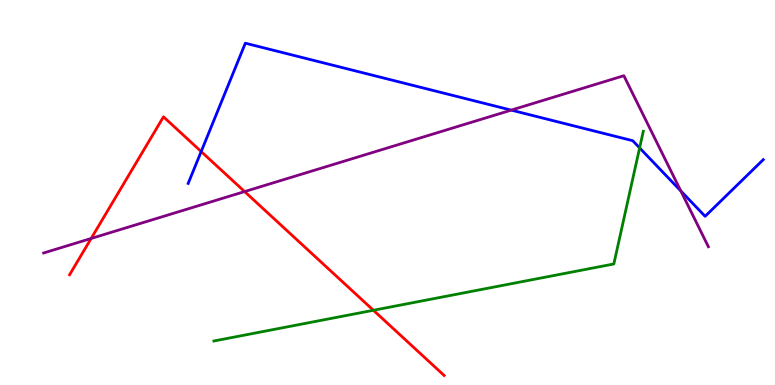[{'lines': ['blue', 'red'], 'intersections': [{'x': 2.6, 'y': 6.06}]}, {'lines': ['green', 'red'], 'intersections': [{'x': 4.82, 'y': 1.94}]}, {'lines': ['purple', 'red'], 'intersections': [{'x': 1.18, 'y': 3.81}, {'x': 3.16, 'y': 5.02}]}, {'lines': ['blue', 'green'], 'intersections': [{'x': 8.25, 'y': 6.16}]}, {'lines': ['blue', 'purple'], 'intersections': [{'x': 6.6, 'y': 7.14}, {'x': 8.78, 'y': 5.04}]}, {'lines': ['green', 'purple'], 'intersections': []}]